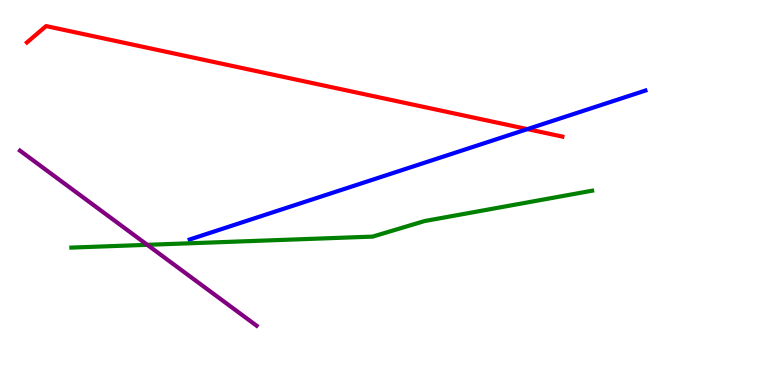[{'lines': ['blue', 'red'], 'intersections': [{'x': 6.81, 'y': 6.65}]}, {'lines': ['green', 'red'], 'intersections': []}, {'lines': ['purple', 'red'], 'intersections': []}, {'lines': ['blue', 'green'], 'intersections': []}, {'lines': ['blue', 'purple'], 'intersections': []}, {'lines': ['green', 'purple'], 'intersections': [{'x': 1.9, 'y': 3.64}]}]